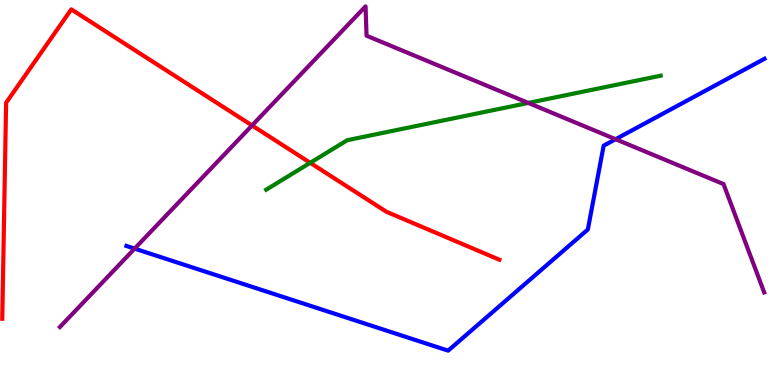[{'lines': ['blue', 'red'], 'intersections': []}, {'lines': ['green', 'red'], 'intersections': [{'x': 4.0, 'y': 5.77}]}, {'lines': ['purple', 'red'], 'intersections': [{'x': 3.25, 'y': 6.74}]}, {'lines': ['blue', 'green'], 'intersections': []}, {'lines': ['blue', 'purple'], 'intersections': [{'x': 1.74, 'y': 3.54}, {'x': 7.94, 'y': 6.38}]}, {'lines': ['green', 'purple'], 'intersections': [{'x': 6.82, 'y': 7.33}]}]